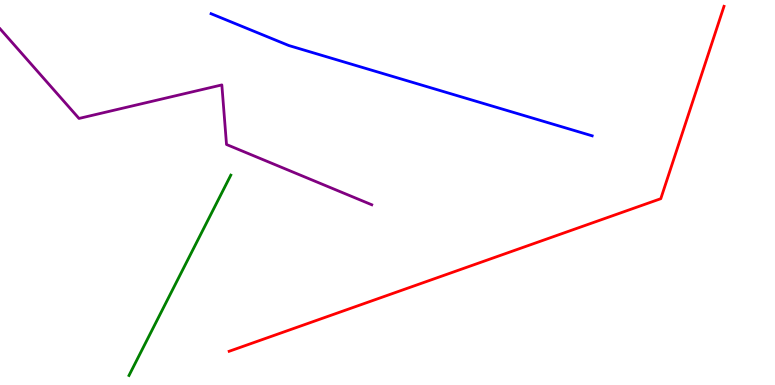[{'lines': ['blue', 'red'], 'intersections': []}, {'lines': ['green', 'red'], 'intersections': []}, {'lines': ['purple', 'red'], 'intersections': []}, {'lines': ['blue', 'green'], 'intersections': []}, {'lines': ['blue', 'purple'], 'intersections': []}, {'lines': ['green', 'purple'], 'intersections': []}]